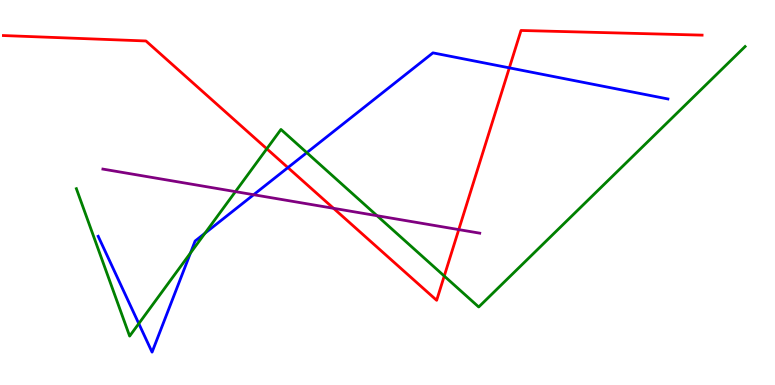[{'lines': ['blue', 'red'], 'intersections': [{'x': 3.71, 'y': 5.65}, {'x': 6.57, 'y': 8.24}]}, {'lines': ['green', 'red'], 'intersections': [{'x': 3.44, 'y': 6.14}, {'x': 5.73, 'y': 2.83}]}, {'lines': ['purple', 'red'], 'intersections': [{'x': 4.3, 'y': 4.59}, {'x': 5.92, 'y': 4.04}]}, {'lines': ['blue', 'green'], 'intersections': [{'x': 1.79, 'y': 1.59}, {'x': 2.46, 'y': 3.43}, {'x': 2.64, 'y': 3.94}, {'x': 3.96, 'y': 6.03}]}, {'lines': ['blue', 'purple'], 'intersections': [{'x': 3.27, 'y': 4.94}]}, {'lines': ['green', 'purple'], 'intersections': [{'x': 3.04, 'y': 5.02}, {'x': 4.86, 'y': 4.4}]}]